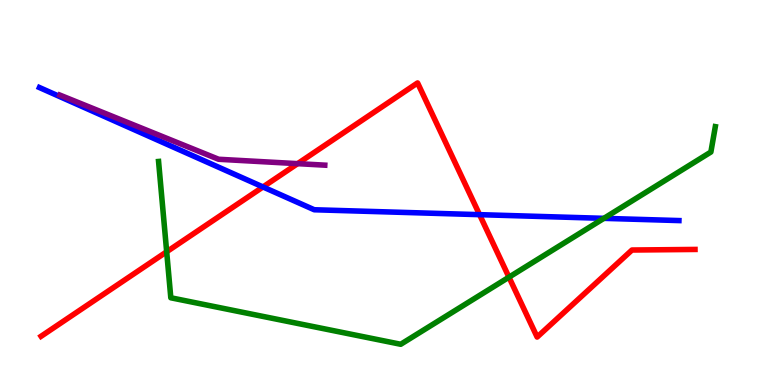[{'lines': ['blue', 'red'], 'intersections': [{'x': 3.39, 'y': 5.14}, {'x': 6.19, 'y': 4.42}]}, {'lines': ['green', 'red'], 'intersections': [{'x': 2.15, 'y': 3.46}, {'x': 6.57, 'y': 2.8}]}, {'lines': ['purple', 'red'], 'intersections': [{'x': 3.84, 'y': 5.75}]}, {'lines': ['blue', 'green'], 'intersections': [{'x': 7.79, 'y': 4.33}]}, {'lines': ['blue', 'purple'], 'intersections': []}, {'lines': ['green', 'purple'], 'intersections': []}]